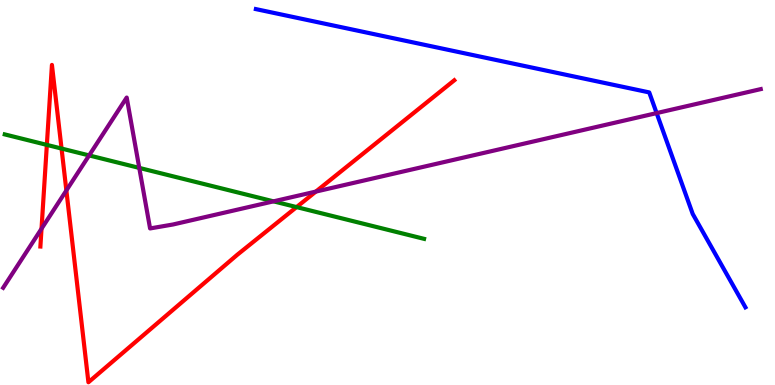[{'lines': ['blue', 'red'], 'intersections': []}, {'lines': ['green', 'red'], 'intersections': [{'x': 0.605, 'y': 6.24}, {'x': 0.794, 'y': 6.14}, {'x': 3.83, 'y': 4.62}]}, {'lines': ['purple', 'red'], 'intersections': [{'x': 0.536, 'y': 4.06}, {'x': 0.856, 'y': 5.05}, {'x': 4.08, 'y': 5.02}]}, {'lines': ['blue', 'green'], 'intersections': []}, {'lines': ['blue', 'purple'], 'intersections': [{'x': 8.47, 'y': 7.06}]}, {'lines': ['green', 'purple'], 'intersections': [{'x': 1.15, 'y': 5.96}, {'x': 1.8, 'y': 5.64}, {'x': 3.53, 'y': 4.77}]}]